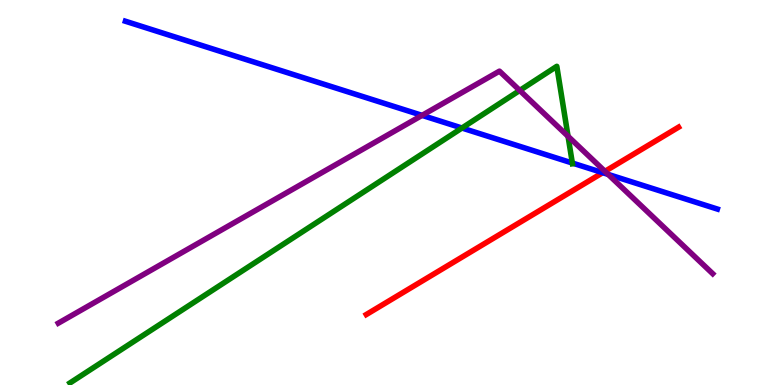[{'lines': ['blue', 'red'], 'intersections': [{'x': 7.78, 'y': 5.51}]}, {'lines': ['green', 'red'], 'intersections': []}, {'lines': ['purple', 'red'], 'intersections': [{'x': 7.81, 'y': 5.55}]}, {'lines': ['blue', 'green'], 'intersections': [{'x': 5.96, 'y': 6.67}, {'x': 7.39, 'y': 5.77}]}, {'lines': ['blue', 'purple'], 'intersections': [{'x': 5.45, 'y': 7.0}, {'x': 7.85, 'y': 5.47}]}, {'lines': ['green', 'purple'], 'intersections': [{'x': 6.71, 'y': 7.65}, {'x': 7.33, 'y': 6.46}]}]